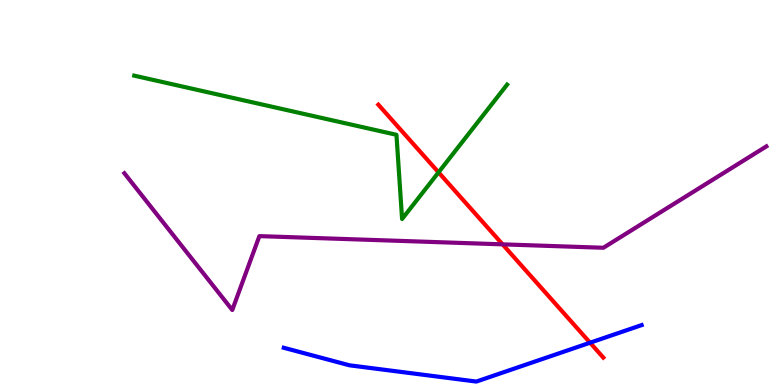[{'lines': ['blue', 'red'], 'intersections': [{'x': 7.61, 'y': 1.1}]}, {'lines': ['green', 'red'], 'intersections': [{'x': 5.66, 'y': 5.52}]}, {'lines': ['purple', 'red'], 'intersections': [{'x': 6.48, 'y': 3.65}]}, {'lines': ['blue', 'green'], 'intersections': []}, {'lines': ['blue', 'purple'], 'intersections': []}, {'lines': ['green', 'purple'], 'intersections': []}]